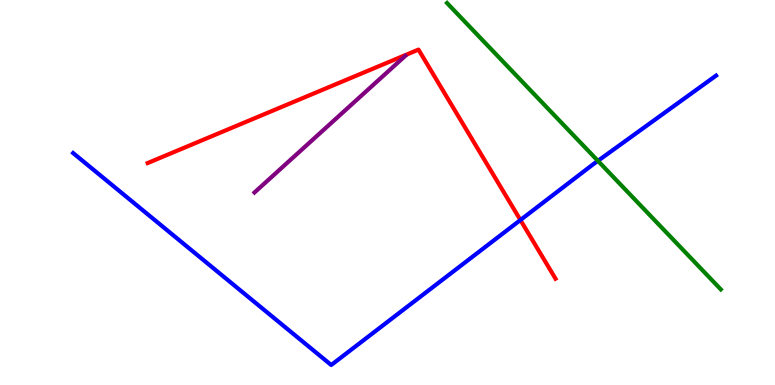[{'lines': ['blue', 'red'], 'intersections': [{'x': 6.72, 'y': 4.29}]}, {'lines': ['green', 'red'], 'intersections': []}, {'lines': ['purple', 'red'], 'intersections': []}, {'lines': ['blue', 'green'], 'intersections': [{'x': 7.71, 'y': 5.82}]}, {'lines': ['blue', 'purple'], 'intersections': []}, {'lines': ['green', 'purple'], 'intersections': []}]